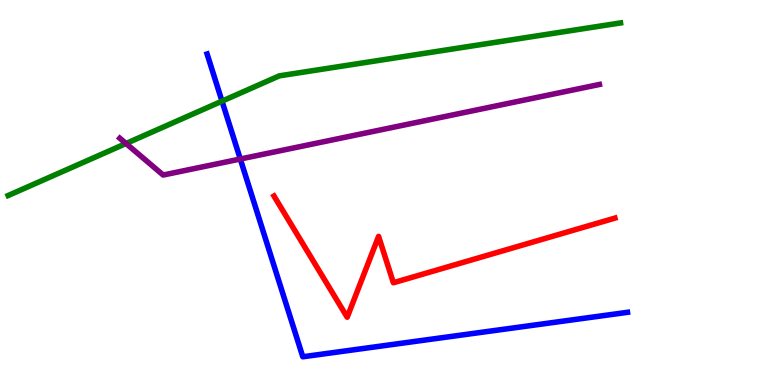[{'lines': ['blue', 'red'], 'intersections': []}, {'lines': ['green', 'red'], 'intersections': []}, {'lines': ['purple', 'red'], 'intersections': []}, {'lines': ['blue', 'green'], 'intersections': [{'x': 2.86, 'y': 7.37}]}, {'lines': ['blue', 'purple'], 'intersections': [{'x': 3.1, 'y': 5.87}]}, {'lines': ['green', 'purple'], 'intersections': [{'x': 1.63, 'y': 6.27}]}]